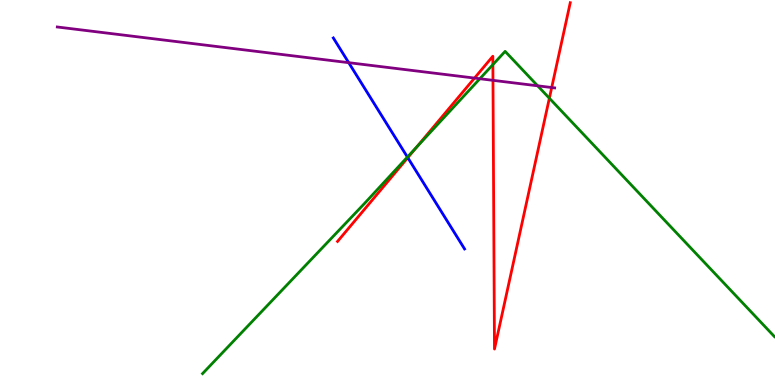[{'lines': ['blue', 'red'], 'intersections': [{'x': 5.26, 'y': 5.9}]}, {'lines': ['green', 'red'], 'intersections': [{'x': 5.38, 'y': 6.19}, {'x': 6.36, 'y': 8.32}, {'x': 7.09, 'y': 7.45}]}, {'lines': ['purple', 'red'], 'intersections': [{'x': 6.12, 'y': 7.97}, {'x': 6.36, 'y': 7.91}, {'x': 7.12, 'y': 7.73}]}, {'lines': ['blue', 'green'], 'intersections': [{'x': 5.26, 'y': 5.92}]}, {'lines': ['blue', 'purple'], 'intersections': [{'x': 4.5, 'y': 8.37}]}, {'lines': ['green', 'purple'], 'intersections': [{'x': 6.19, 'y': 7.96}, {'x': 6.94, 'y': 7.77}]}]